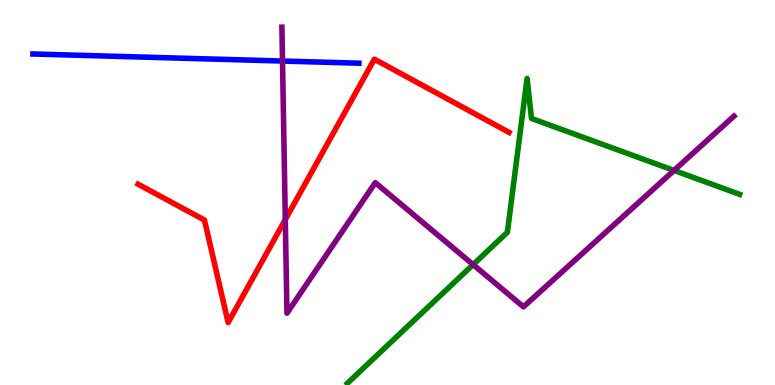[{'lines': ['blue', 'red'], 'intersections': []}, {'lines': ['green', 'red'], 'intersections': []}, {'lines': ['purple', 'red'], 'intersections': [{'x': 3.68, 'y': 4.3}]}, {'lines': ['blue', 'green'], 'intersections': []}, {'lines': ['blue', 'purple'], 'intersections': [{'x': 3.65, 'y': 8.41}]}, {'lines': ['green', 'purple'], 'intersections': [{'x': 6.1, 'y': 3.13}, {'x': 8.7, 'y': 5.57}]}]